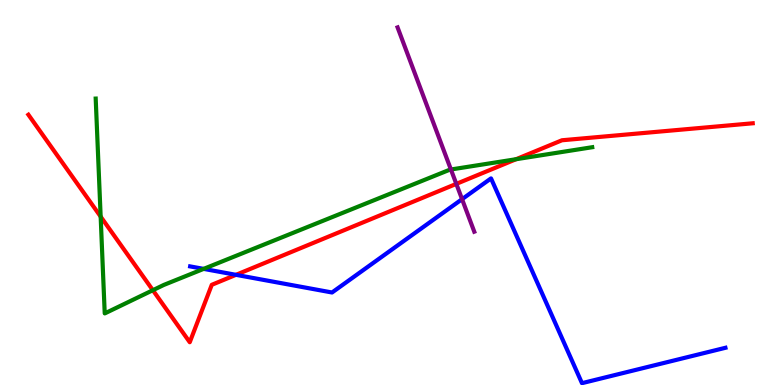[{'lines': ['blue', 'red'], 'intersections': [{'x': 3.04, 'y': 2.86}]}, {'lines': ['green', 'red'], 'intersections': [{'x': 1.3, 'y': 4.37}, {'x': 1.97, 'y': 2.46}, {'x': 6.66, 'y': 5.86}]}, {'lines': ['purple', 'red'], 'intersections': [{'x': 5.89, 'y': 5.22}]}, {'lines': ['blue', 'green'], 'intersections': [{'x': 2.63, 'y': 3.02}]}, {'lines': ['blue', 'purple'], 'intersections': [{'x': 5.96, 'y': 4.83}]}, {'lines': ['green', 'purple'], 'intersections': [{'x': 5.82, 'y': 5.6}]}]